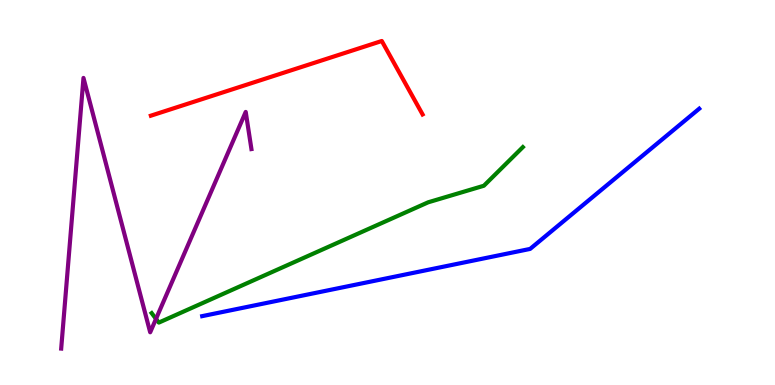[{'lines': ['blue', 'red'], 'intersections': []}, {'lines': ['green', 'red'], 'intersections': []}, {'lines': ['purple', 'red'], 'intersections': []}, {'lines': ['blue', 'green'], 'intersections': []}, {'lines': ['blue', 'purple'], 'intersections': []}, {'lines': ['green', 'purple'], 'intersections': [{'x': 2.01, 'y': 1.72}]}]